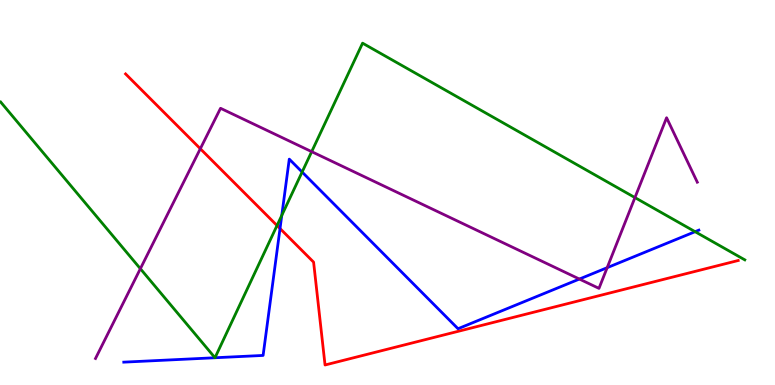[{'lines': ['blue', 'red'], 'intersections': [{'x': 3.61, 'y': 4.06}]}, {'lines': ['green', 'red'], 'intersections': [{'x': 3.57, 'y': 4.14}]}, {'lines': ['purple', 'red'], 'intersections': [{'x': 2.58, 'y': 6.14}]}, {'lines': ['blue', 'green'], 'intersections': [{'x': 2.77, 'y': 0.708}, {'x': 2.77, 'y': 0.708}, {'x': 3.64, 'y': 4.41}, {'x': 3.9, 'y': 5.53}, {'x': 8.97, 'y': 3.98}]}, {'lines': ['blue', 'purple'], 'intersections': [{'x': 7.48, 'y': 2.75}, {'x': 7.83, 'y': 3.05}]}, {'lines': ['green', 'purple'], 'intersections': [{'x': 1.81, 'y': 3.02}, {'x': 4.02, 'y': 6.06}, {'x': 8.19, 'y': 4.87}]}]